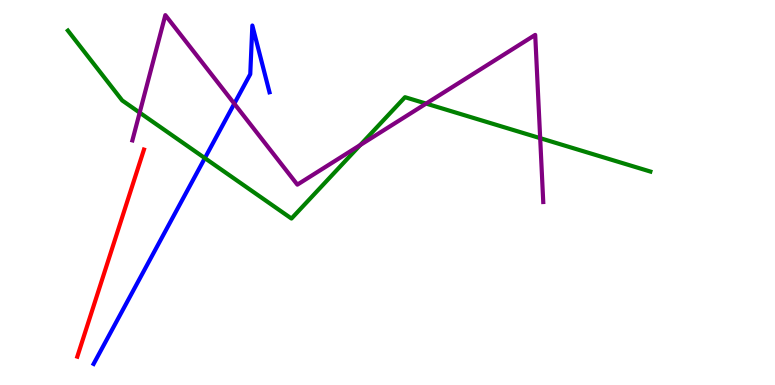[{'lines': ['blue', 'red'], 'intersections': []}, {'lines': ['green', 'red'], 'intersections': []}, {'lines': ['purple', 'red'], 'intersections': []}, {'lines': ['blue', 'green'], 'intersections': [{'x': 2.64, 'y': 5.89}]}, {'lines': ['blue', 'purple'], 'intersections': [{'x': 3.02, 'y': 7.31}]}, {'lines': ['green', 'purple'], 'intersections': [{'x': 1.8, 'y': 7.07}, {'x': 4.65, 'y': 6.23}, {'x': 5.5, 'y': 7.31}, {'x': 6.97, 'y': 6.41}]}]